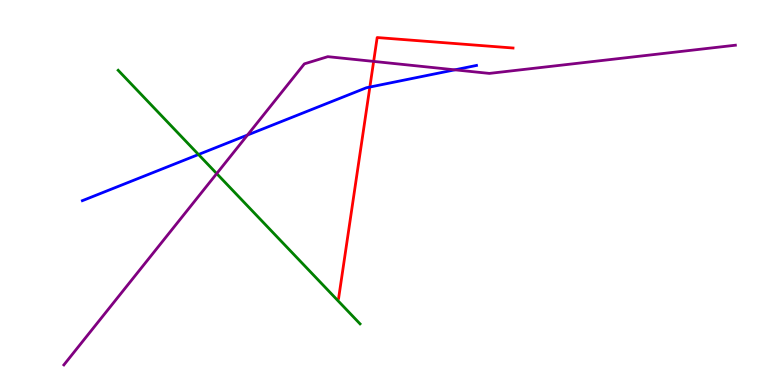[{'lines': ['blue', 'red'], 'intersections': [{'x': 4.77, 'y': 7.74}]}, {'lines': ['green', 'red'], 'intersections': []}, {'lines': ['purple', 'red'], 'intersections': [{'x': 4.82, 'y': 8.4}]}, {'lines': ['blue', 'green'], 'intersections': [{'x': 2.56, 'y': 5.99}]}, {'lines': ['blue', 'purple'], 'intersections': [{'x': 3.19, 'y': 6.49}, {'x': 5.87, 'y': 8.19}]}, {'lines': ['green', 'purple'], 'intersections': [{'x': 2.8, 'y': 5.49}]}]